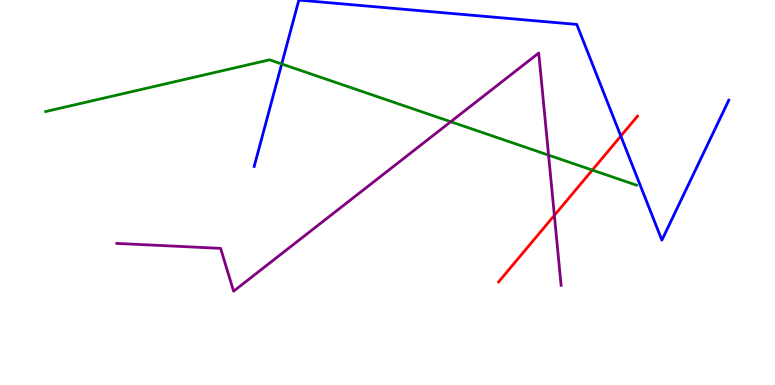[{'lines': ['blue', 'red'], 'intersections': [{'x': 8.01, 'y': 6.47}]}, {'lines': ['green', 'red'], 'intersections': [{'x': 7.64, 'y': 5.58}]}, {'lines': ['purple', 'red'], 'intersections': [{'x': 7.15, 'y': 4.41}]}, {'lines': ['blue', 'green'], 'intersections': [{'x': 3.63, 'y': 8.34}]}, {'lines': ['blue', 'purple'], 'intersections': []}, {'lines': ['green', 'purple'], 'intersections': [{'x': 5.82, 'y': 6.84}, {'x': 7.08, 'y': 5.97}]}]